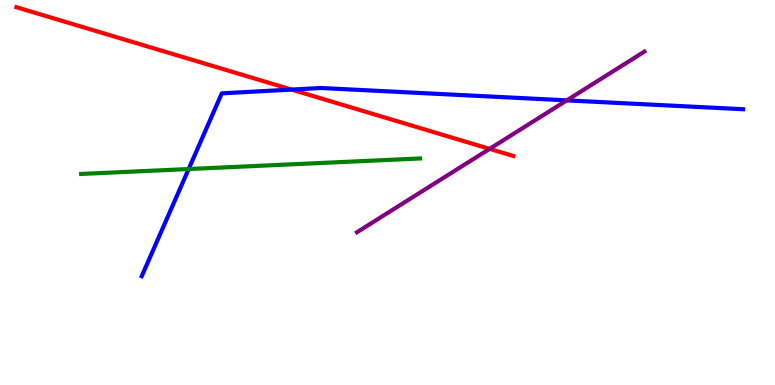[{'lines': ['blue', 'red'], 'intersections': [{'x': 3.76, 'y': 7.67}]}, {'lines': ['green', 'red'], 'intersections': []}, {'lines': ['purple', 'red'], 'intersections': [{'x': 6.32, 'y': 6.13}]}, {'lines': ['blue', 'green'], 'intersections': [{'x': 2.43, 'y': 5.61}]}, {'lines': ['blue', 'purple'], 'intersections': [{'x': 7.31, 'y': 7.39}]}, {'lines': ['green', 'purple'], 'intersections': []}]